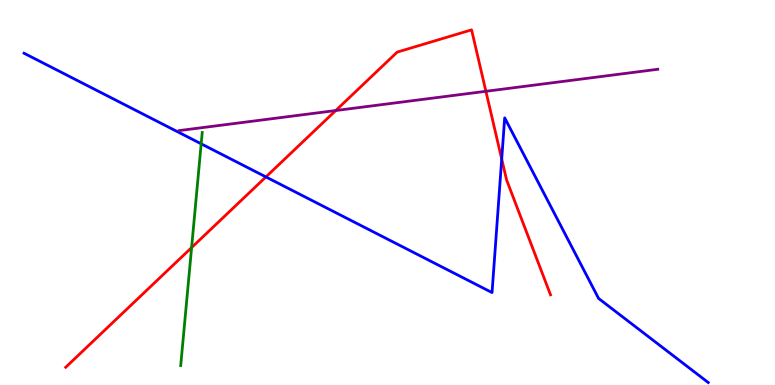[{'lines': ['blue', 'red'], 'intersections': [{'x': 3.43, 'y': 5.4}, {'x': 6.47, 'y': 5.87}]}, {'lines': ['green', 'red'], 'intersections': [{'x': 2.47, 'y': 3.57}]}, {'lines': ['purple', 'red'], 'intersections': [{'x': 4.33, 'y': 7.13}, {'x': 6.27, 'y': 7.63}]}, {'lines': ['blue', 'green'], 'intersections': [{'x': 2.6, 'y': 6.26}]}, {'lines': ['blue', 'purple'], 'intersections': []}, {'lines': ['green', 'purple'], 'intersections': []}]